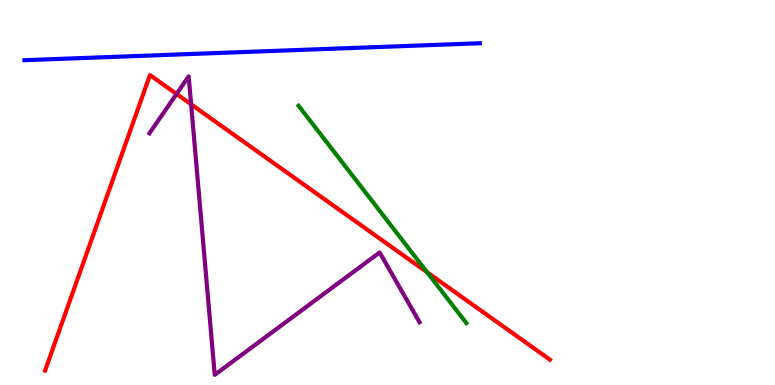[{'lines': ['blue', 'red'], 'intersections': []}, {'lines': ['green', 'red'], 'intersections': [{'x': 5.51, 'y': 2.93}]}, {'lines': ['purple', 'red'], 'intersections': [{'x': 2.28, 'y': 7.56}, {'x': 2.47, 'y': 7.29}]}, {'lines': ['blue', 'green'], 'intersections': []}, {'lines': ['blue', 'purple'], 'intersections': []}, {'lines': ['green', 'purple'], 'intersections': []}]